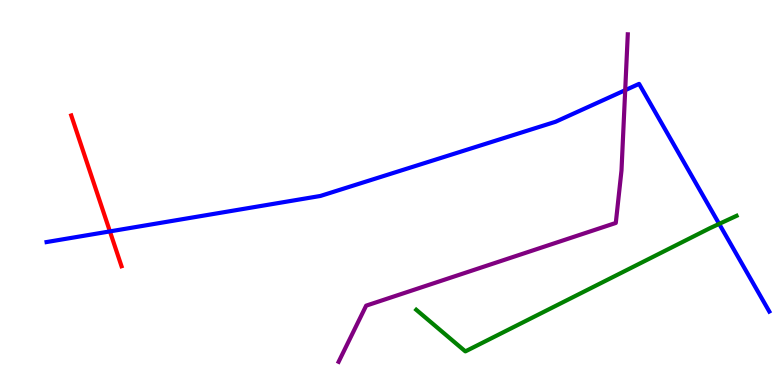[{'lines': ['blue', 'red'], 'intersections': [{'x': 1.42, 'y': 3.99}]}, {'lines': ['green', 'red'], 'intersections': []}, {'lines': ['purple', 'red'], 'intersections': []}, {'lines': ['blue', 'green'], 'intersections': [{'x': 9.28, 'y': 4.18}]}, {'lines': ['blue', 'purple'], 'intersections': [{'x': 8.07, 'y': 7.66}]}, {'lines': ['green', 'purple'], 'intersections': []}]